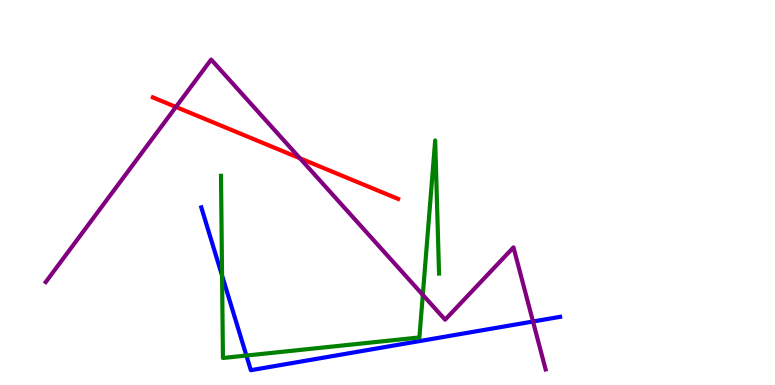[{'lines': ['blue', 'red'], 'intersections': []}, {'lines': ['green', 'red'], 'intersections': []}, {'lines': ['purple', 'red'], 'intersections': [{'x': 2.27, 'y': 7.22}, {'x': 3.87, 'y': 5.89}]}, {'lines': ['blue', 'green'], 'intersections': [{'x': 2.87, 'y': 2.84}, {'x': 3.18, 'y': 0.765}]}, {'lines': ['blue', 'purple'], 'intersections': [{'x': 6.88, 'y': 1.65}]}, {'lines': ['green', 'purple'], 'intersections': [{'x': 5.46, 'y': 2.34}]}]